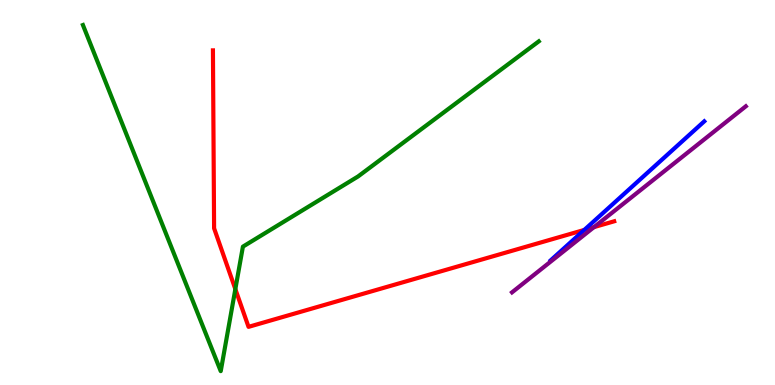[{'lines': ['blue', 'red'], 'intersections': [{'x': 7.54, 'y': 4.03}]}, {'lines': ['green', 'red'], 'intersections': [{'x': 3.04, 'y': 2.49}]}, {'lines': ['purple', 'red'], 'intersections': [{'x': 7.66, 'y': 4.1}]}, {'lines': ['blue', 'green'], 'intersections': []}, {'lines': ['blue', 'purple'], 'intersections': []}, {'lines': ['green', 'purple'], 'intersections': []}]